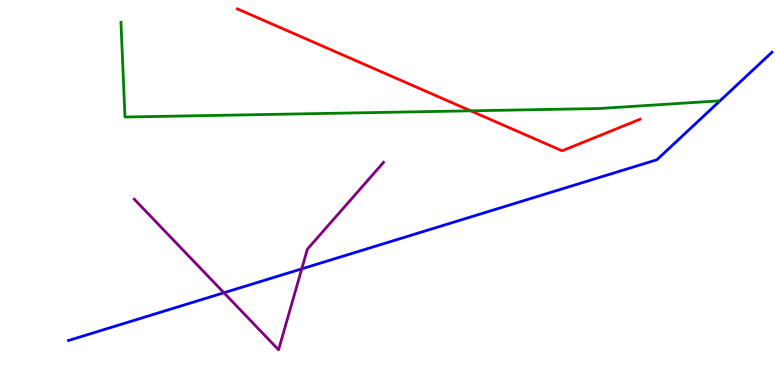[{'lines': ['blue', 'red'], 'intersections': []}, {'lines': ['green', 'red'], 'intersections': [{'x': 6.07, 'y': 7.12}]}, {'lines': ['purple', 'red'], 'intersections': []}, {'lines': ['blue', 'green'], 'intersections': []}, {'lines': ['blue', 'purple'], 'intersections': [{'x': 2.89, 'y': 2.4}, {'x': 3.89, 'y': 3.02}]}, {'lines': ['green', 'purple'], 'intersections': []}]